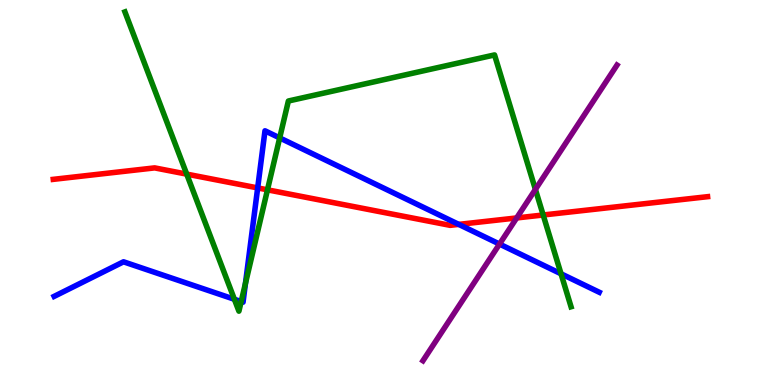[{'lines': ['blue', 'red'], 'intersections': [{'x': 3.32, 'y': 5.12}, {'x': 5.92, 'y': 4.17}]}, {'lines': ['green', 'red'], 'intersections': [{'x': 2.41, 'y': 5.48}, {'x': 3.45, 'y': 5.07}, {'x': 7.01, 'y': 4.42}]}, {'lines': ['purple', 'red'], 'intersections': [{'x': 6.67, 'y': 4.34}]}, {'lines': ['blue', 'green'], 'intersections': [{'x': 3.02, 'y': 2.23}, {'x': 3.11, 'y': 2.17}, {'x': 3.17, 'y': 2.64}, {'x': 3.61, 'y': 6.42}, {'x': 7.24, 'y': 2.89}]}, {'lines': ['blue', 'purple'], 'intersections': [{'x': 6.45, 'y': 3.66}]}, {'lines': ['green', 'purple'], 'intersections': [{'x': 6.91, 'y': 5.08}]}]